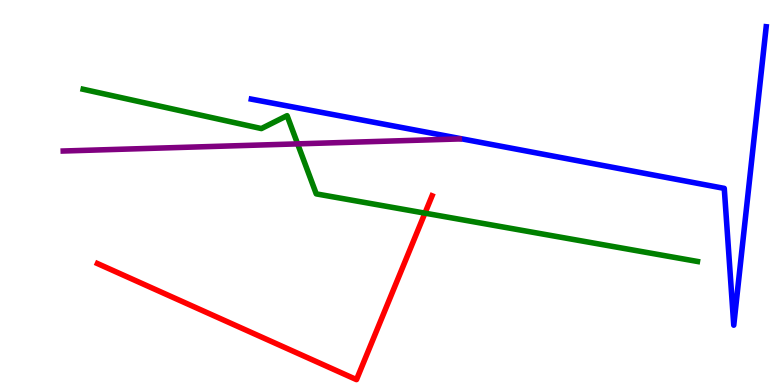[{'lines': ['blue', 'red'], 'intersections': []}, {'lines': ['green', 'red'], 'intersections': [{'x': 5.48, 'y': 4.46}]}, {'lines': ['purple', 'red'], 'intersections': []}, {'lines': ['blue', 'green'], 'intersections': []}, {'lines': ['blue', 'purple'], 'intersections': []}, {'lines': ['green', 'purple'], 'intersections': [{'x': 3.84, 'y': 6.26}]}]